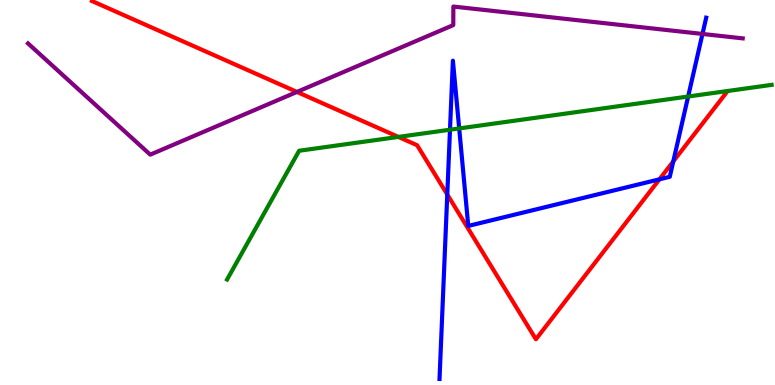[{'lines': ['blue', 'red'], 'intersections': [{'x': 5.77, 'y': 4.95}, {'x': 8.51, 'y': 5.34}, {'x': 8.69, 'y': 5.81}]}, {'lines': ['green', 'red'], 'intersections': [{'x': 5.14, 'y': 6.44}]}, {'lines': ['purple', 'red'], 'intersections': [{'x': 3.83, 'y': 7.61}]}, {'lines': ['blue', 'green'], 'intersections': [{'x': 5.81, 'y': 6.63}, {'x': 5.93, 'y': 6.66}, {'x': 8.88, 'y': 7.49}]}, {'lines': ['blue', 'purple'], 'intersections': [{'x': 9.06, 'y': 9.12}]}, {'lines': ['green', 'purple'], 'intersections': []}]